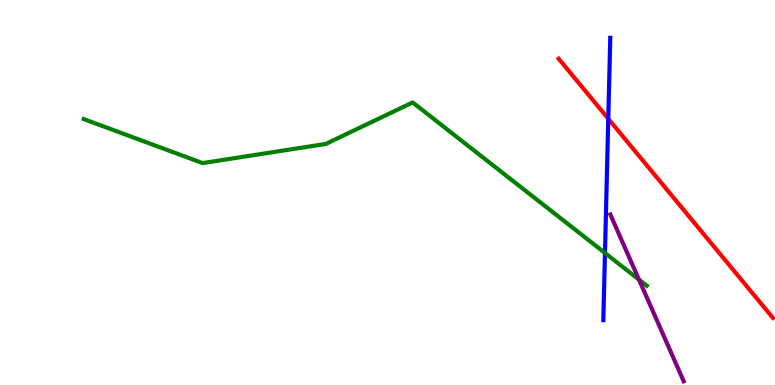[{'lines': ['blue', 'red'], 'intersections': [{'x': 7.85, 'y': 6.92}]}, {'lines': ['green', 'red'], 'intersections': []}, {'lines': ['purple', 'red'], 'intersections': []}, {'lines': ['blue', 'green'], 'intersections': [{'x': 7.81, 'y': 3.43}]}, {'lines': ['blue', 'purple'], 'intersections': []}, {'lines': ['green', 'purple'], 'intersections': [{'x': 8.24, 'y': 2.74}]}]